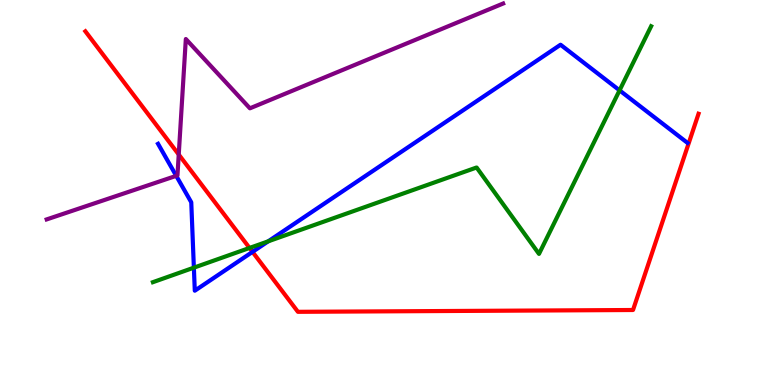[{'lines': ['blue', 'red'], 'intersections': [{'x': 3.26, 'y': 3.46}]}, {'lines': ['green', 'red'], 'intersections': [{'x': 3.22, 'y': 3.56}]}, {'lines': ['purple', 'red'], 'intersections': [{'x': 2.31, 'y': 5.99}]}, {'lines': ['blue', 'green'], 'intersections': [{'x': 2.5, 'y': 3.05}, {'x': 3.46, 'y': 3.73}, {'x': 7.99, 'y': 7.65}]}, {'lines': ['blue', 'purple'], 'intersections': [{'x': 2.27, 'y': 5.43}]}, {'lines': ['green', 'purple'], 'intersections': []}]